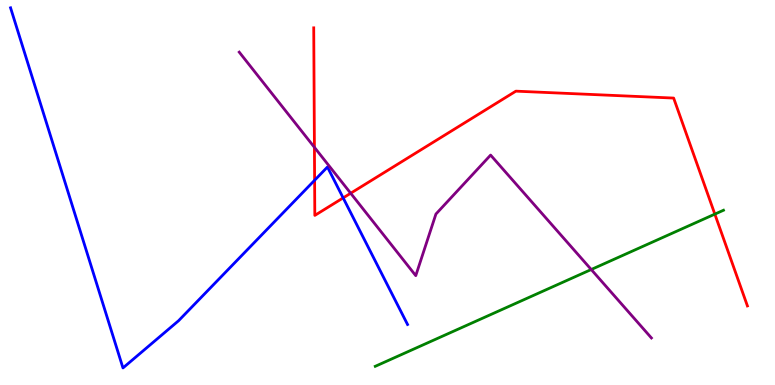[{'lines': ['blue', 'red'], 'intersections': [{'x': 4.06, 'y': 5.32}, {'x': 4.43, 'y': 4.86}]}, {'lines': ['green', 'red'], 'intersections': [{'x': 9.22, 'y': 4.44}]}, {'lines': ['purple', 'red'], 'intersections': [{'x': 4.06, 'y': 6.17}, {'x': 4.52, 'y': 4.98}]}, {'lines': ['blue', 'green'], 'intersections': []}, {'lines': ['blue', 'purple'], 'intersections': []}, {'lines': ['green', 'purple'], 'intersections': [{'x': 7.63, 'y': 3.0}]}]